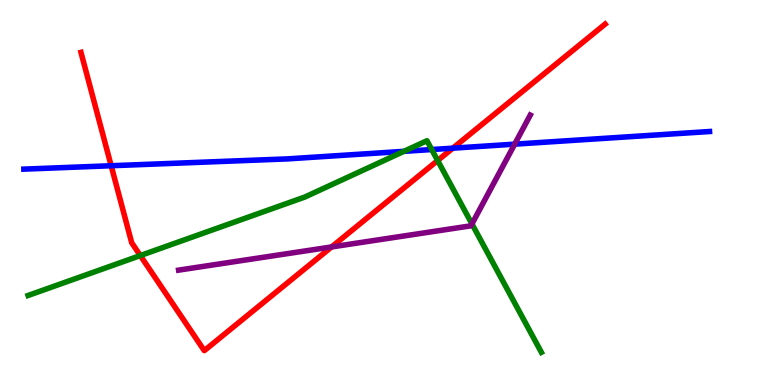[{'lines': ['blue', 'red'], 'intersections': [{'x': 1.43, 'y': 5.7}, {'x': 5.84, 'y': 6.15}]}, {'lines': ['green', 'red'], 'intersections': [{'x': 1.81, 'y': 3.36}, {'x': 5.65, 'y': 5.83}]}, {'lines': ['purple', 'red'], 'intersections': [{'x': 4.28, 'y': 3.59}]}, {'lines': ['blue', 'green'], 'intersections': [{'x': 5.21, 'y': 6.07}, {'x': 5.57, 'y': 6.12}]}, {'lines': ['blue', 'purple'], 'intersections': [{'x': 6.64, 'y': 6.26}]}, {'lines': ['green', 'purple'], 'intersections': [{'x': 6.09, 'y': 4.18}]}]